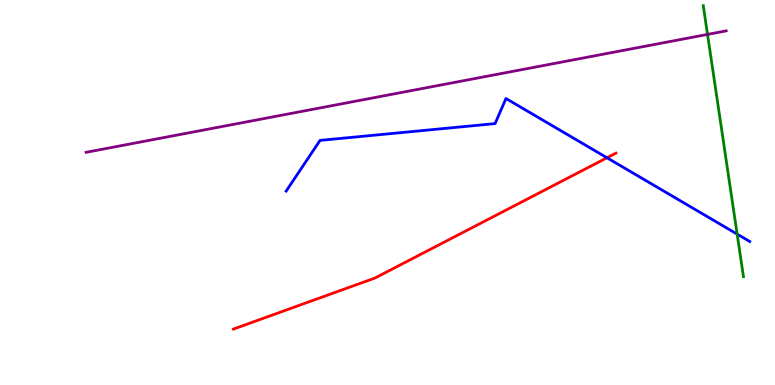[{'lines': ['blue', 'red'], 'intersections': [{'x': 7.83, 'y': 5.9}]}, {'lines': ['green', 'red'], 'intersections': []}, {'lines': ['purple', 'red'], 'intersections': []}, {'lines': ['blue', 'green'], 'intersections': [{'x': 9.51, 'y': 3.92}]}, {'lines': ['blue', 'purple'], 'intersections': []}, {'lines': ['green', 'purple'], 'intersections': [{'x': 9.13, 'y': 9.11}]}]